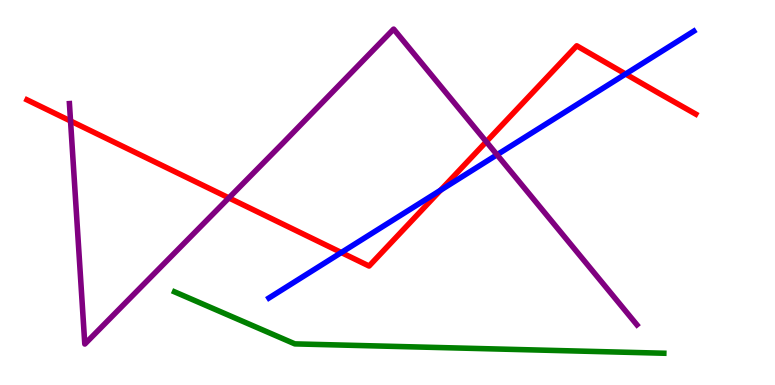[{'lines': ['blue', 'red'], 'intersections': [{'x': 4.4, 'y': 3.44}, {'x': 5.68, 'y': 5.06}, {'x': 8.07, 'y': 8.08}]}, {'lines': ['green', 'red'], 'intersections': []}, {'lines': ['purple', 'red'], 'intersections': [{'x': 0.91, 'y': 6.86}, {'x': 2.95, 'y': 4.86}, {'x': 6.27, 'y': 6.32}]}, {'lines': ['blue', 'green'], 'intersections': []}, {'lines': ['blue', 'purple'], 'intersections': [{'x': 6.41, 'y': 5.98}]}, {'lines': ['green', 'purple'], 'intersections': []}]